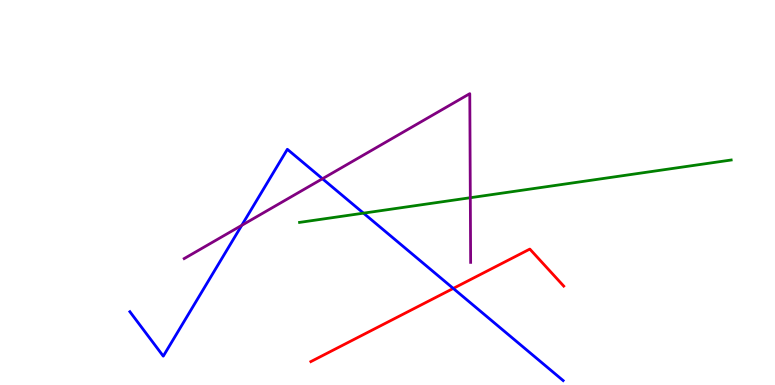[{'lines': ['blue', 'red'], 'intersections': [{'x': 5.85, 'y': 2.51}]}, {'lines': ['green', 'red'], 'intersections': []}, {'lines': ['purple', 'red'], 'intersections': []}, {'lines': ['blue', 'green'], 'intersections': [{'x': 4.69, 'y': 4.46}]}, {'lines': ['blue', 'purple'], 'intersections': [{'x': 3.12, 'y': 4.15}, {'x': 4.16, 'y': 5.36}]}, {'lines': ['green', 'purple'], 'intersections': [{'x': 6.07, 'y': 4.86}]}]